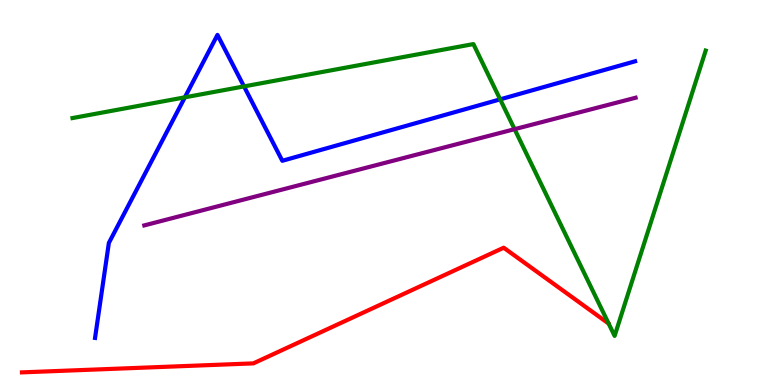[{'lines': ['blue', 'red'], 'intersections': []}, {'lines': ['green', 'red'], 'intersections': []}, {'lines': ['purple', 'red'], 'intersections': []}, {'lines': ['blue', 'green'], 'intersections': [{'x': 2.39, 'y': 7.47}, {'x': 3.15, 'y': 7.76}, {'x': 6.45, 'y': 7.42}]}, {'lines': ['blue', 'purple'], 'intersections': []}, {'lines': ['green', 'purple'], 'intersections': [{'x': 6.64, 'y': 6.64}]}]